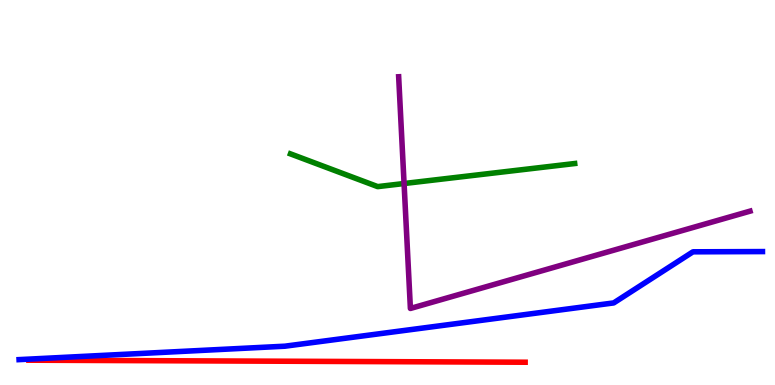[{'lines': ['blue', 'red'], 'intersections': []}, {'lines': ['green', 'red'], 'intersections': []}, {'lines': ['purple', 'red'], 'intersections': []}, {'lines': ['blue', 'green'], 'intersections': []}, {'lines': ['blue', 'purple'], 'intersections': []}, {'lines': ['green', 'purple'], 'intersections': [{'x': 5.21, 'y': 5.23}]}]